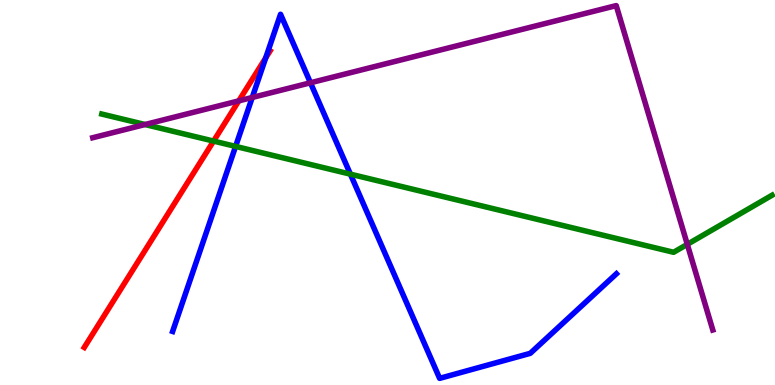[{'lines': ['blue', 'red'], 'intersections': [{'x': 3.43, 'y': 8.5}]}, {'lines': ['green', 'red'], 'intersections': [{'x': 2.76, 'y': 6.34}]}, {'lines': ['purple', 'red'], 'intersections': [{'x': 3.08, 'y': 7.38}]}, {'lines': ['blue', 'green'], 'intersections': [{'x': 3.04, 'y': 6.2}, {'x': 4.52, 'y': 5.48}]}, {'lines': ['blue', 'purple'], 'intersections': [{'x': 3.25, 'y': 7.47}, {'x': 4.01, 'y': 7.85}]}, {'lines': ['green', 'purple'], 'intersections': [{'x': 1.87, 'y': 6.77}, {'x': 8.87, 'y': 3.65}]}]